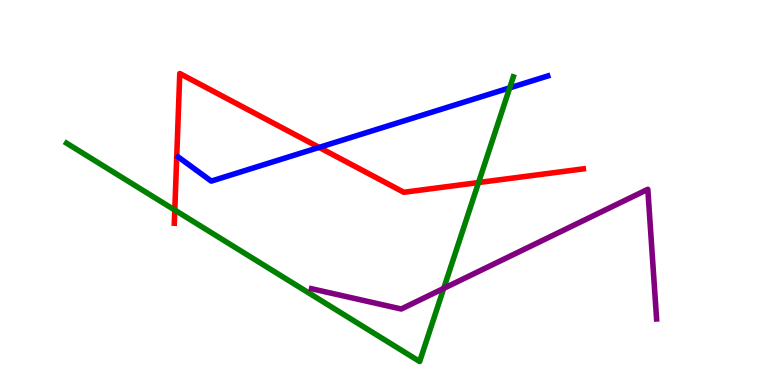[{'lines': ['blue', 'red'], 'intersections': [{'x': 4.12, 'y': 6.17}]}, {'lines': ['green', 'red'], 'intersections': [{'x': 2.26, 'y': 4.54}, {'x': 6.17, 'y': 5.26}]}, {'lines': ['purple', 'red'], 'intersections': []}, {'lines': ['blue', 'green'], 'intersections': [{'x': 6.58, 'y': 7.72}]}, {'lines': ['blue', 'purple'], 'intersections': []}, {'lines': ['green', 'purple'], 'intersections': [{'x': 5.73, 'y': 2.51}]}]